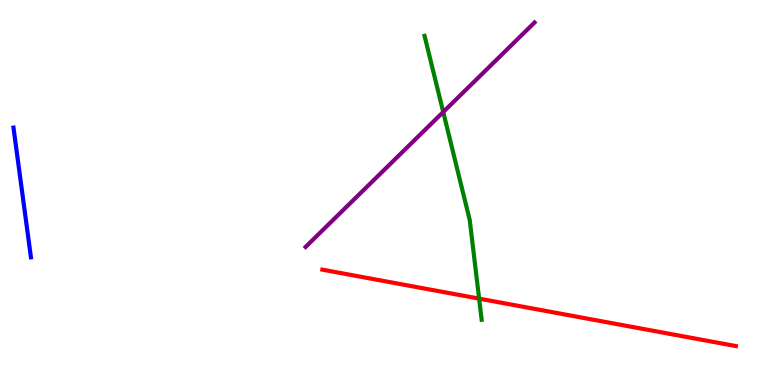[{'lines': ['blue', 'red'], 'intersections': []}, {'lines': ['green', 'red'], 'intersections': [{'x': 6.18, 'y': 2.24}]}, {'lines': ['purple', 'red'], 'intersections': []}, {'lines': ['blue', 'green'], 'intersections': []}, {'lines': ['blue', 'purple'], 'intersections': []}, {'lines': ['green', 'purple'], 'intersections': [{'x': 5.72, 'y': 7.09}]}]